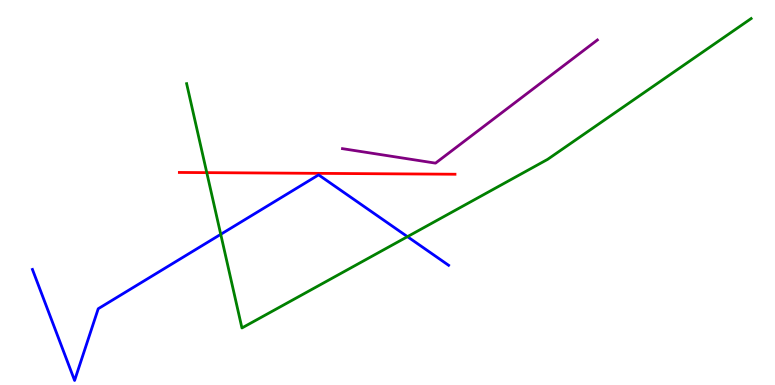[{'lines': ['blue', 'red'], 'intersections': []}, {'lines': ['green', 'red'], 'intersections': [{'x': 2.67, 'y': 5.52}]}, {'lines': ['purple', 'red'], 'intersections': []}, {'lines': ['blue', 'green'], 'intersections': [{'x': 2.85, 'y': 3.91}, {'x': 5.26, 'y': 3.85}]}, {'lines': ['blue', 'purple'], 'intersections': []}, {'lines': ['green', 'purple'], 'intersections': []}]